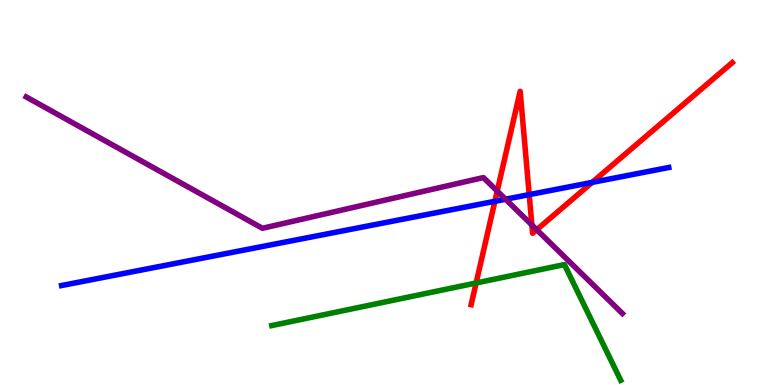[{'lines': ['blue', 'red'], 'intersections': [{'x': 6.39, 'y': 4.77}, {'x': 6.83, 'y': 4.94}, {'x': 7.64, 'y': 5.26}]}, {'lines': ['green', 'red'], 'intersections': [{'x': 6.14, 'y': 2.65}]}, {'lines': ['purple', 'red'], 'intersections': [{'x': 6.42, 'y': 5.04}, {'x': 6.86, 'y': 4.16}, {'x': 6.93, 'y': 4.03}]}, {'lines': ['blue', 'green'], 'intersections': []}, {'lines': ['blue', 'purple'], 'intersections': [{'x': 6.52, 'y': 4.83}]}, {'lines': ['green', 'purple'], 'intersections': []}]